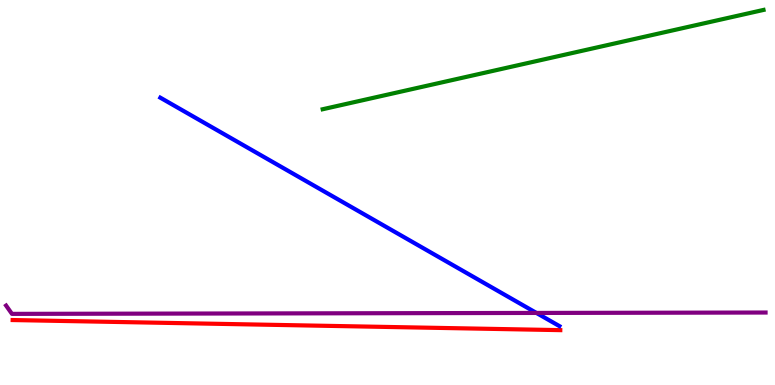[{'lines': ['blue', 'red'], 'intersections': []}, {'lines': ['green', 'red'], 'intersections': []}, {'lines': ['purple', 'red'], 'intersections': []}, {'lines': ['blue', 'green'], 'intersections': []}, {'lines': ['blue', 'purple'], 'intersections': [{'x': 6.92, 'y': 1.87}]}, {'lines': ['green', 'purple'], 'intersections': []}]